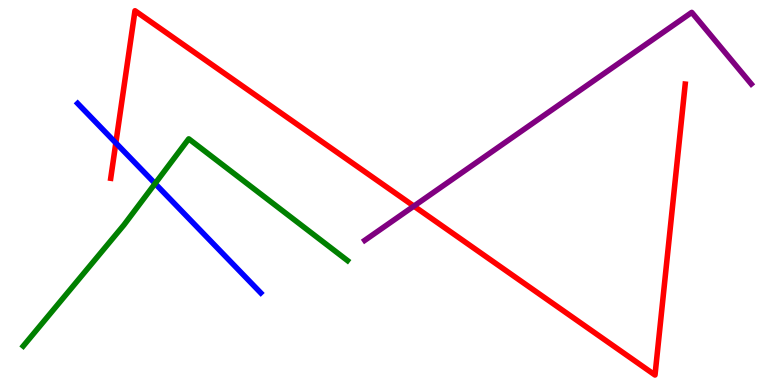[{'lines': ['blue', 'red'], 'intersections': [{'x': 1.49, 'y': 6.29}]}, {'lines': ['green', 'red'], 'intersections': []}, {'lines': ['purple', 'red'], 'intersections': [{'x': 5.34, 'y': 4.65}]}, {'lines': ['blue', 'green'], 'intersections': [{'x': 2.0, 'y': 5.23}]}, {'lines': ['blue', 'purple'], 'intersections': []}, {'lines': ['green', 'purple'], 'intersections': []}]